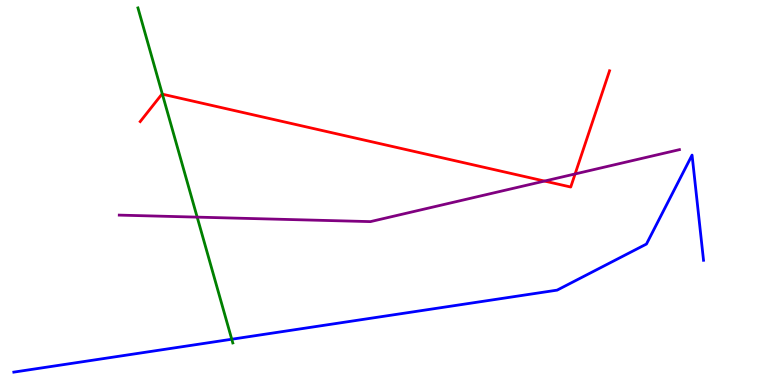[{'lines': ['blue', 'red'], 'intersections': []}, {'lines': ['green', 'red'], 'intersections': [{'x': 2.1, 'y': 7.55}]}, {'lines': ['purple', 'red'], 'intersections': [{'x': 7.03, 'y': 5.3}, {'x': 7.42, 'y': 5.48}]}, {'lines': ['blue', 'green'], 'intersections': [{'x': 2.99, 'y': 1.19}]}, {'lines': ['blue', 'purple'], 'intersections': []}, {'lines': ['green', 'purple'], 'intersections': [{'x': 2.54, 'y': 4.36}]}]